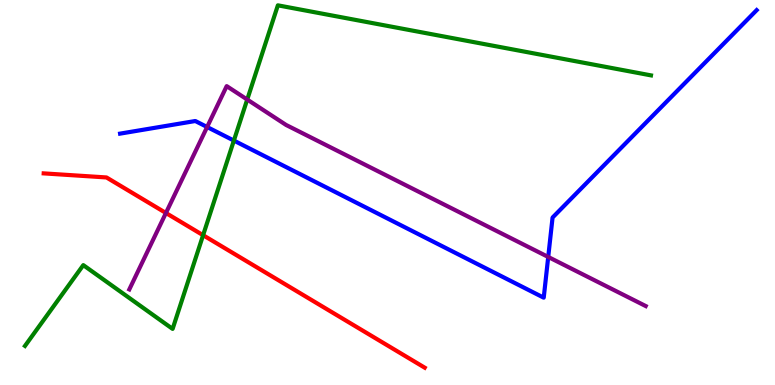[{'lines': ['blue', 'red'], 'intersections': []}, {'lines': ['green', 'red'], 'intersections': [{'x': 2.62, 'y': 3.89}]}, {'lines': ['purple', 'red'], 'intersections': [{'x': 2.14, 'y': 4.47}]}, {'lines': ['blue', 'green'], 'intersections': [{'x': 3.02, 'y': 6.35}]}, {'lines': ['blue', 'purple'], 'intersections': [{'x': 2.67, 'y': 6.7}, {'x': 7.07, 'y': 3.33}]}, {'lines': ['green', 'purple'], 'intersections': [{'x': 3.19, 'y': 7.41}]}]